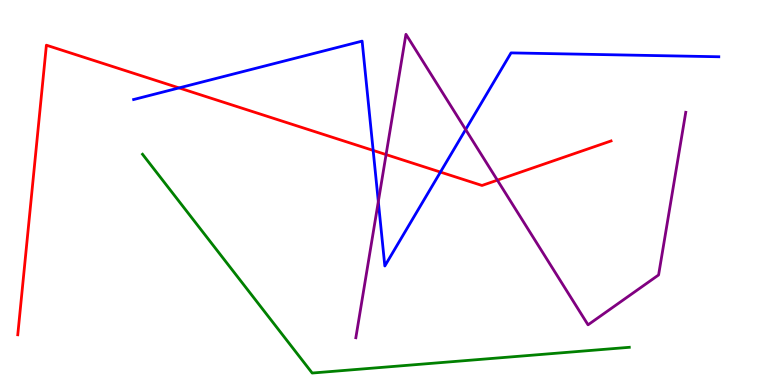[{'lines': ['blue', 'red'], 'intersections': [{'x': 2.31, 'y': 7.72}, {'x': 4.81, 'y': 6.09}, {'x': 5.68, 'y': 5.53}]}, {'lines': ['green', 'red'], 'intersections': []}, {'lines': ['purple', 'red'], 'intersections': [{'x': 4.98, 'y': 5.99}, {'x': 6.42, 'y': 5.32}]}, {'lines': ['blue', 'green'], 'intersections': []}, {'lines': ['blue', 'purple'], 'intersections': [{'x': 4.88, 'y': 4.76}, {'x': 6.01, 'y': 6.64}]}, {'lines': ['green', 'purple'], 'intersections': []}]